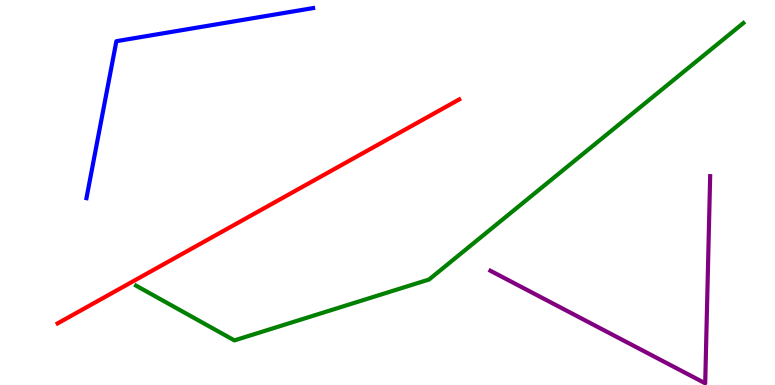[{'lines': ['blue', 'red'], 'intersections': []}, {'lines': ['green', 'red'], 'intersections': []}, {'lines': ['purple', 'red'], 'intersections': []}, {'lines': ['blue', 'green'], 'intersections': []}, {'lines': ['blue', 'purple'], 'intersections': []}, {'lines': ['green', 'purple'], 'intersections': []}]